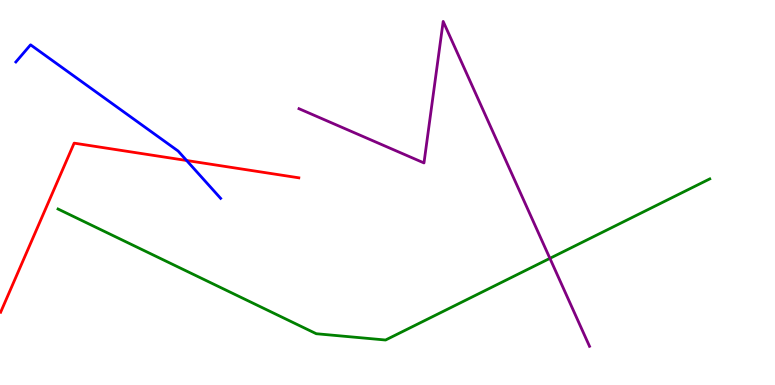[{'lines': ['blue', 'red'], 'intersections': [{'x': 2.41, 'y': 5.83}]}, {'lines': ['green', 'red'], 'intersections': []}, {'lines': ['purple', 'red'], 'intersections': []}, {'lines': ['blue', 'green'], 'intersections': []}, {'lines': ['blue', 'purple'], 'intersections': []}, {'lines': ['green', 'purple'], 'intersections': [{'x': 7.1, 'y': 3.29}]}]